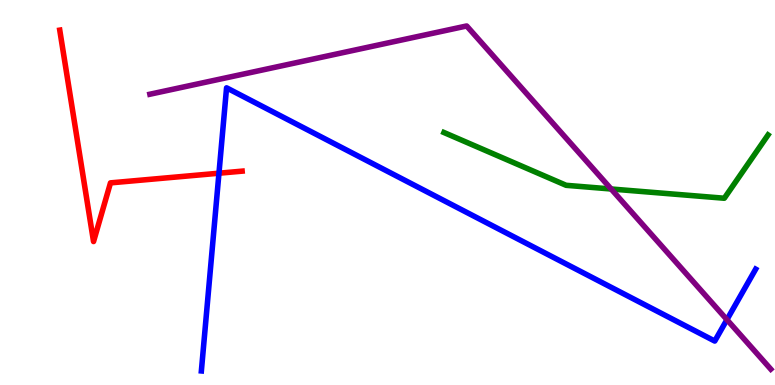[{'lines': ['blue', 'red'], 'intersections': [{'x': 2.83, 'y': 5.5}]}, {'lines': ['green', 'red'], 'intersections': []}, {'lines': ['purple', 'red'], 'intersections': []}, {'lines': ['blue', 'green'], 'intersections': []}, {'lines': ['blue', 'purple'], 'intersections': [{'x': 9.38, 'y': 1.7}]}, {'lines': ['green', 'purple'], 'intersections': [{'x': 7.89, 'y': 5.09}]}]